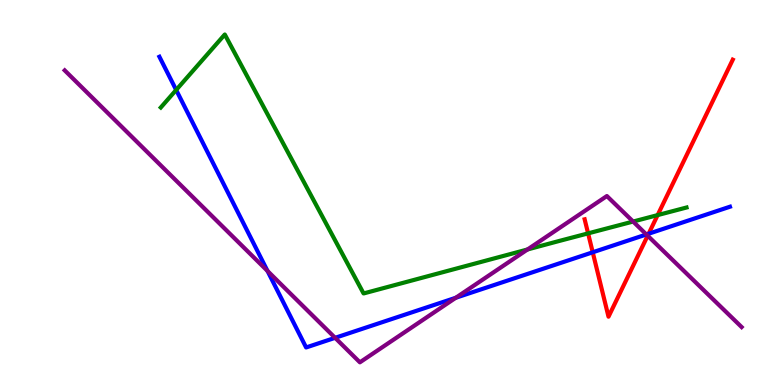[{'lines': ['blue', 'red'], 'intersections': [{'x': 7.65, 'y': 3.45}, {'x': 8.37, 'y': 3.93}]}, {'lines': ['green', 'red'], 'intersections': [{'x': 7.59, 'y': 3.94}, {'x': 8.49, 'y': 4.41}]}, {'lines': ['purple', 'red'], 'intersections': [{'x': 8.36, 'y': 3.88}]}, {'lines': ['blue', 'green'], 'intersections': [{'x': 2.27, 'y': 7.66}]}, {'lines': ['blue', 'purple'], 'intersections': [{'x': 3.45, 'y': 2.96}, {'x': 4.32, 'y': 1.23}, {'x': 5.88, 'y': 2.27}, {'x': 8.34, 'y': 3.91}]}, {'lines': ['green', 'purple'], 'intersections': [{'x': 6.81, 'y': 3.52}, {'x': 8.17, 'y': 4.25}]}]